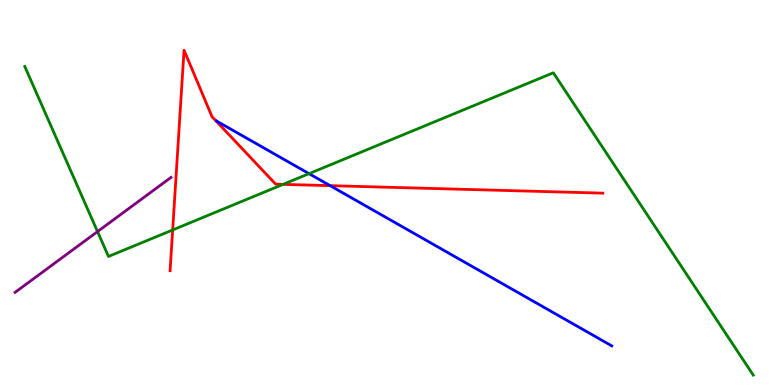[{'lines': ['blue', 'red'], 'intersections': [{'x': 4.26, 'y': 5.18}]}, {'lines': ['green', 'red'], 'intersections': [{'x': 2.23, 'y': 4.03}, {'x': 3.65, 'y': 5.21}]}, {'lines': ['purple', 'red'], 'intersections': []}, {'lines': ['blue', 'green'], 'intersections': [{'x': 3.99, 'y': 5.49}]}, {'lines': ['blue', 'purple'], 'intersections': []}, {'lines': ['green', 'purple'], 'intersections': [{'x': 1.26, 'y': 3.98}]}]